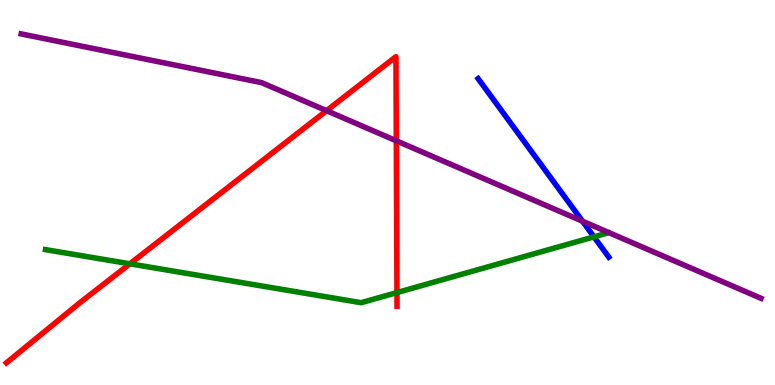[{'lines': ['blue', 'red'], 'intersections': []}, {'lines': ['green', 'red'], 'intersections': [{'x': 1.68, 'y': 3.15}, {'x': 5.12, 'y': 2.4}]}, {'lines': ['purple', 'red'], 'intersections': [{'x': 4.21, 'y': 7.12}, {'x': 5.11, 'y': 6.34}]}, {'lines': ['blue', 'green'], 'intersections': [{'x': 7.66, 'y': 3.85}]}, {'lines': ['blue', 'purple'], 'intersections': [{'x': 7.52, 'y': 4.25}]}, {'lines': ['green', 'purple'], 'intersections': []}]